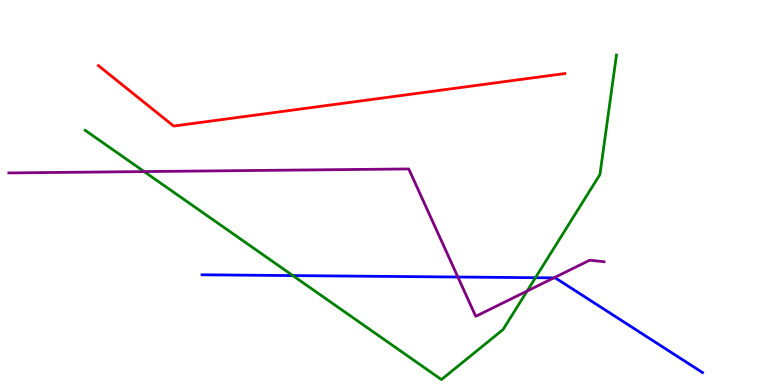[{'lines': ['blue', 'red'], 'intersections': []}, {'lines': ['green', 'red'], 'intersections': []}, {'lines': ['purple', 'red'], 'intersections': []}, {'lines': ['blue', 'green'], 'intersections': [{'x': 3.78, 'y': 2.84}, {'x': 6.91, 'y': 2.79}]}, {'lines': ['blue', 'purple'], 'intersections': [{'x': 5.91, 'y': 2.8}, {'x': 7.15, 'y': 2.78}]}, {'lines': ['green', 'purple'], 'intersections': [{'x': 1.86, 'y': 5.54}, {'x': 6.8, 'y': 2.44}]}]